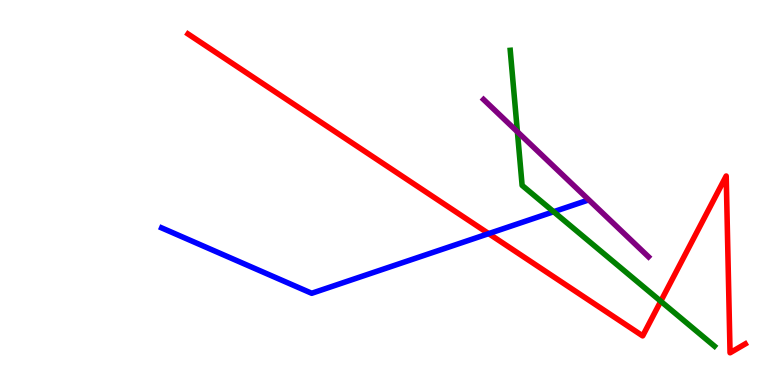[{'lines': ['blue', 'red'], 'intersections': [{'x': 6.31, 'y': 3.93}]}, {'lines': ['green', 'red'], 'intersections': [{'x': 8.53, 'y': 2.17}]}, {'lines': ['purple', 'red'], 'intersections': []}, {'lines': ['blue', 'green'], 'intersections': [{'x': 7.14, 'y': 4.5}]}, {'lines': ['blue', 'purple'], 'intersections': []}, {'lines': ['green', 'purple'], 'intersections': [{'x': 6.68, 'y': 6.58}]}]